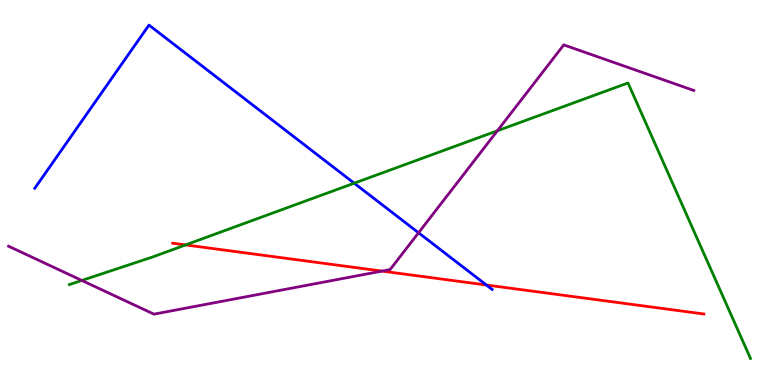[{'lines': ['blue', 'red'], 'intersections': [{'x': 6.28, 'y': 2.6}]}, {'lines': ['green', 'red'], 'intersections': [{'x': 2.39, 'y': 3.64}]}, {'lines': ['purple', 'red'], 'intersections': [{'x': 4.93, 'y': 2.96}]}, {'lines': ['blue', 'green'], 'intersections': [{'x': 4.57, 'y': 5.24}]}, {'lines': ['blue', 'purple'], 'intersections': [{'x': 5.4, 'y': 3.95}]}, {'lines': ['green', 'purple'], 'intersections': [{'x': 1.06, 'y': 2.72}, {'x': 6.42, 'y': 6.6}]}]